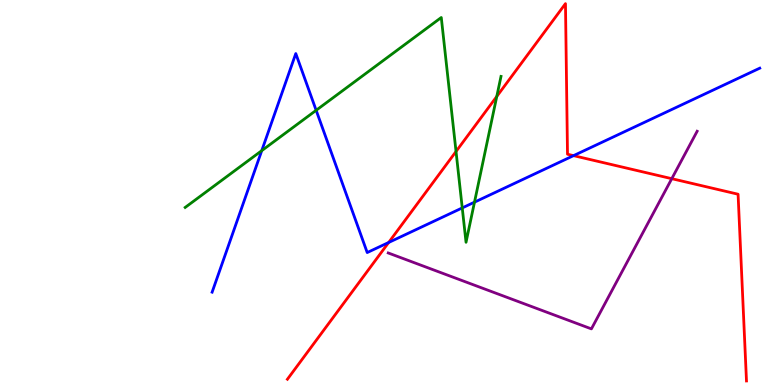[{'lines': ['blue', 'red'], 'intersections': [{'x': 5.02, 'y': 3.7}, {'x': 7.4, 'y': 5.96}]}, {'lines': ['green', 'red'], 'intersections': [{'x': 5.88, 'y': 6.07}, {'x': 6.41, 'y': 7.5}]}, {'lines': ['purple', 'red'], 'intersections': [{'x': 8.67, 'y': 5.36}]}, {'lines': ['blue', 'green'], 'intersections': [{'x': 3.38, 'y': 6.09}, {'x': 4.08, 'y': 7.14}, {'x': 5.96, 'y': 4.6}, {'x': 6.12, 'y': 4.75}]}, {'lines': ['blue', 'purple'], 'intersections': []}, {'lines': ['green', 'purple'], 'intersections': []}]